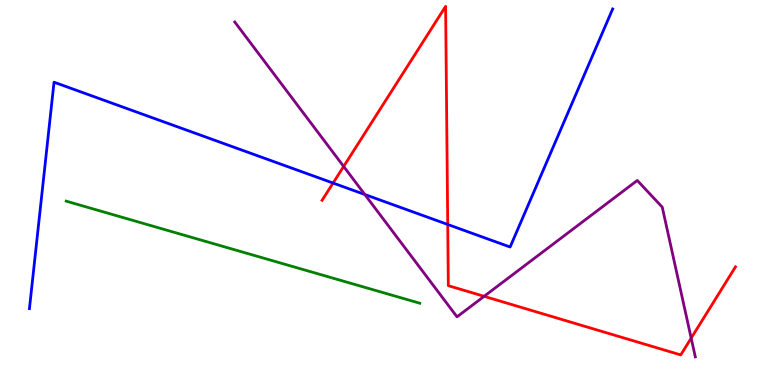[{'lines': ['blue', 'red'], 'intersections': [{'x': 4.3, 'y': 5.25}, {'x': 5.78, 'y': 4.17}]}, {'lines': ['green', 'red'], 'intersections': []}, {'lines': ['purple', 'red'], 'intersections': [{'x': 4.43, 'y': 5.68}, {'x': 6.25, 'y': 2.3}, {'x': 8.92, 'y': 1.22}]}, {'lines': ['blue', 'green'], 'intersections': []}, {'lines': ['blue', 'purple'], 'intersections': [{'x': 4.71, 'y': 4.95}]}, {'lines': ['green', 'purple'], 'intersections': []}]